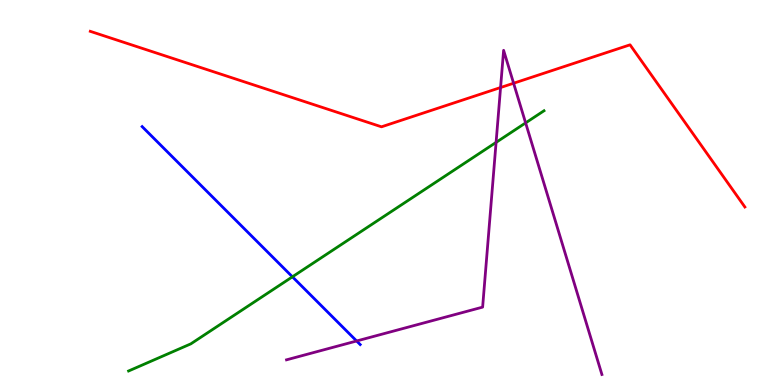[{'lines': ['blue', 'red'], 'intersections': []}, {'lines': ['green', 'red'], 'intersections': []}, {'lines': ['purple', 'red'], 'intersections': [{'x': 6.46, 'y': 7.73}, {'x': 6.63, 'y': 7.84}]}, {'lines': ['blue', 'green'], 'intersections': [{'x': 3.77, 'y': 2.81}]}, {'lines': ['blue', 'purple'], 'intersections': [{'x': 4.6, 'y': 1.14}]}, {'lines': ['green', 'purple'], 'intersections': [{'x': 6.4, 'y': 6.3}, {'x': 6.78, 'y': 6.81}]}]